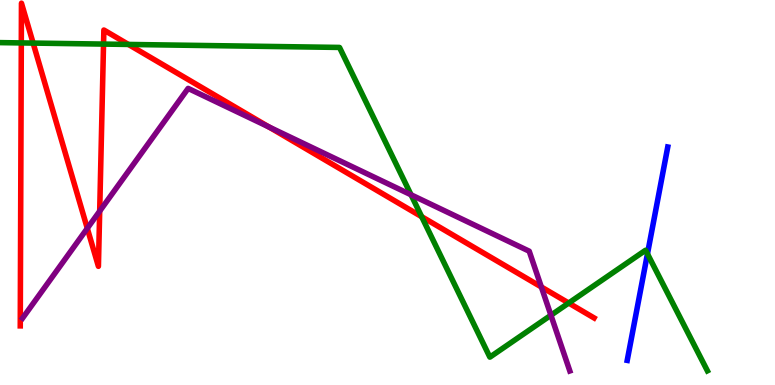[{'lines': ['blue', 'red'], 'intersections': []}, {'lines': ['green', 'red'], 'intersections': [{'x': 0.275, 'y': 8.89}, {'x': 0.427, 'y': 8.88}, {'x': 1.34, 'y': 8.85}, {'x': 1.66, 'y': 8.85}, {'x': 5.44, 'y': 4.37}, {'x': 7.34, 'y': 2.13}]}, {'lines': ['purple', 'red'], 'intersections': [{'x': 1.13, 'y': 4.07}, {'x': 1.29, 'y': 4.52}, {'x': 3.47, 'y': 6.7}, {'x': 6.99, 'y': 2.55}]}, {'lines': ['blue', 'green'], 'intersections': [{'x': 8.35, 'y': 3.41}]}, {'lines': ['blue', 'purple'], 'intersections': []}, {'lines': ['green', 'purple'], 'intersections': [{'x': 5.3, 'y': 4.94}, {'x': 7.11, 'y': 1.81}]}]